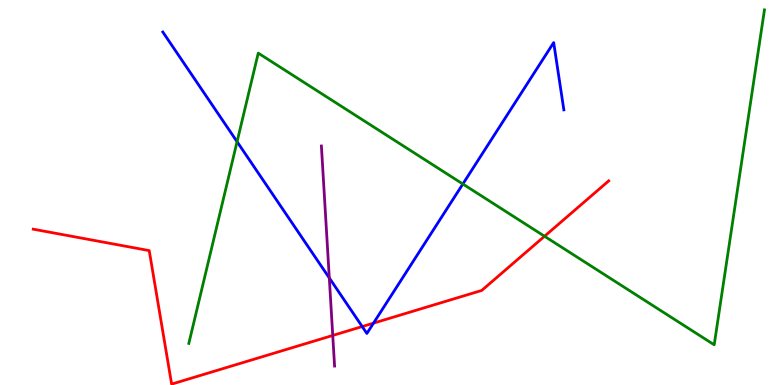[{'lines': ['blue', 'red'], 'intersections': [{'x': 4.67, 'y': 1.52}, {'x': 4.82, 'y': 1.61}]}, {'lines': ['green', 'red'], 'intersections': [{'x': 7.03, 'y': 3.86}]}, {'lines': ['purple', 'red'], 'intersections': [{'x': 4.29, 'y': 1.29}]}, {'lines': ['blue', 'green'], 'intersections': [{'x': 3.06, 'y': 6.32}, {'x': 5.97, 'y': 5.22}]}, {'lines': ['blue', 'purple'], 'intersections': [{'x': 4.25, 'y': 2.78}]}, {'lines': ['green', 'purple'], 'intersections': []}]